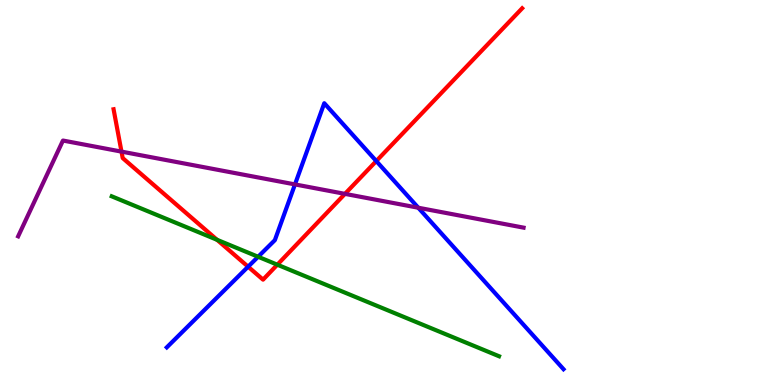[{'lines': ['blue', 'red'], 'intersections': [{'x': 3.2, 'y': 3.07}, {'x': 4.86, 'y': 5.82}]}, {'lines': ['green', 'red'], 'intersections': [{'x': 2.8, 'y': 3.77}, {'x': 3.58, 'y': 3.12}]}, {'lines': ['purple', 'red'], 'intersections': [{'x': 1.57, 'y': 6.06}, {'x': 4.45, 'y': 4.96}]}, {'lines': ['blue', 'green'], 'intersections': [{'x': 3.33, 'y': 3.33}]}, {'lines': ['blue', 'purple'], 'intersections': [{'x': 3.81, 'y': 5.21}, {'x': 5.4, 'y': 4.6}]}, {'lines': ['green', 'purple'], 'intersections': []}]